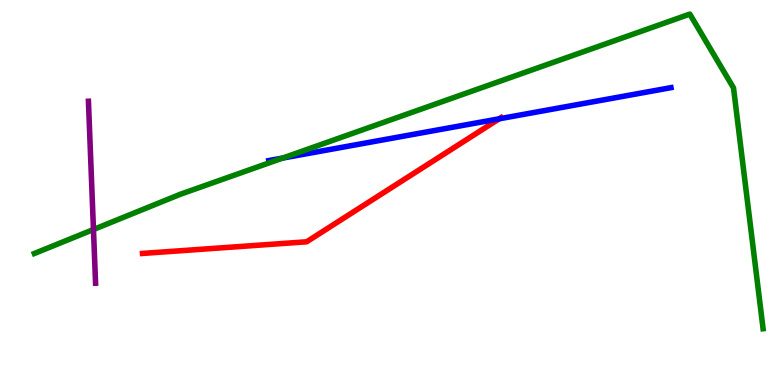[{'lines': ['blue', 'red'], 'intersections': [{'x': 6.44, 'y': 6.91}]}, {'lines': ['green', 'red'], 'intersections': []}, {'lines': ['purple', 'red'], 'intersections': []}, {'lines': ['blue', 'green'], 'intersections': [{'x': 3.65, 'y': 5.89}]}, {'lines': ['blue', 'purple'], 'intersections': []}, {'lines': ['green', 'purple'], 'intersections': [{'x': 1.21, 'y': 4.04}]}]